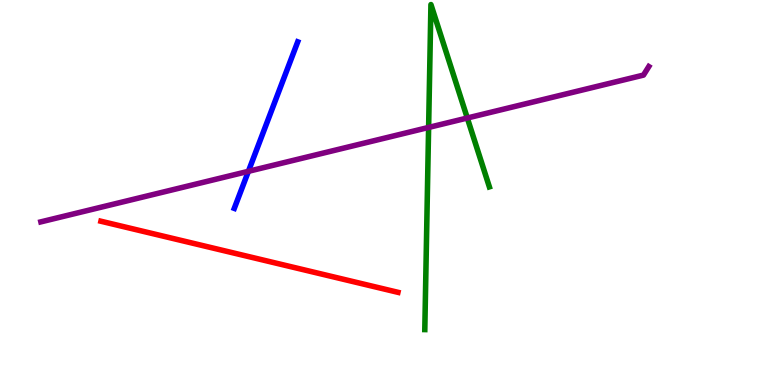[{'lines': ['blue', 'red'], 'intersections': []}, {'lines': ['green', 'red'], 'intersections': []}, {'lines': ['purple', 'red'], 'intersections': []}, {'lines': ['blue', 'green'], 'intersections': []}, {'lines': ['blue', 'purple'], 'intersections': [{'x': 3.21, 'y': 5.55}]}, {'lines': ['green', 'purple'], 'intersections': [{'x': 5.53, 'y': 6.69}, {'x': 6.03, 'y': 6.93}]}]